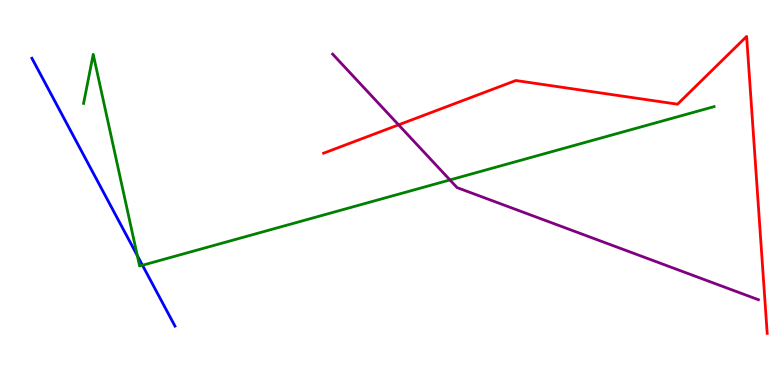[{'lines': ['blue', 'red'], 'intersections': []}, {'lines': ['green', 'red'], 'intersections': []}, {'lines': ['purple', 'red'], 'intersections': [{'x': 5.14, 'y': 6.76}]}, {'lines': ['blue', 'green'], 'intersections': [{'x': 1.77, 'y': 3.36}, {'x': 1.84, 'y': 3.11}]}, {'lines': ['blue', 'purple'], 'intersections': []}, {'lines': ['green', 'purple'], 'intersections': [{'x': 5.81, 'y': 5.33}]}]